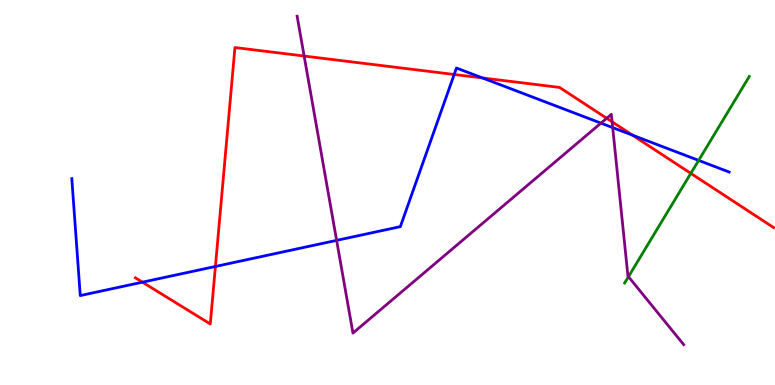[{'lines': ['blue', 'red'], 'intersections': [{'x': 1.84, 'y': 2.67}, {'x': 2.78, 'y': 3.08}, {'x': 5.86, 'y': 8.07}, {'x': 6.23, 'y': 7.98}, {'x': 8.16, 'y': 6.49}]}, {'lines': ['green', 'red'], 'intersections': [{'x': 8.91, 'y': 5.5}]}, {'lines': ['purple', 'red'], 'intersections': [{'x': 3.92, 'y': 8.54}, {'x': 7.83, 'y': 6.93}, {'x': 7.9, 'y': 6.84}]}, {'lines': ['blue', 'green'], 'intersections': [{'x': 9.01, 'y': 5.83}]}, {'lines': ['blue', 'purple'], 'intersections': [{'x': 4.34, 'y': 3.76}, {'x': 7.75, 'y': 6.8}, {'x': 7.91, 'y': 6.69}]}, {'lines': ['green', 'purple'], 'intersections': [{'x': 8.11, 'y': 2.81}]}]